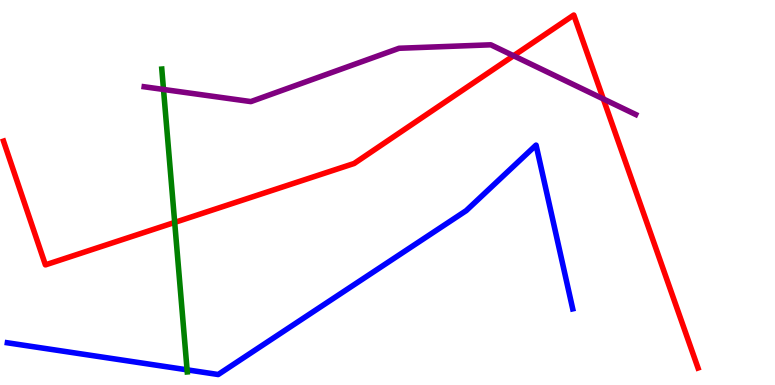[{'lines': ['blue', 'red'], 'intersections': []}, {'lines': ['green', 'red'], 'intersections': [{'x': 2.25, 'y': 4.22}]}, {'lines': ['purple', 'red'], 'intersections': [{'x': 6.63, 'y': 8.55}, {'x': 7.78, 'y': 7.43}]}, {'lines': ['blue', 'green'], 'intersections': [{'x': 2.41, 'y': 0.394}]}, {'lines': ['blue', 'purple'], 'intersections': []}, {'lines': ['green', 'purple'], 'intersections': [{'x': 2.11, 'y': 7.68}]}]